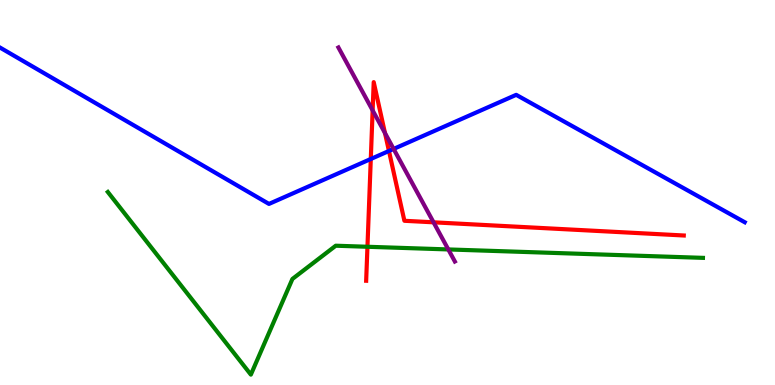[{'lines': ['blue', 'red'], 'intersections': [{'x': 4.78, 'y': 5.87}, {'x': 5.02, 'y': 6.08}]}, {'lines': ['green', 'red'], 'intersections': [{'x': 4.74, 'y': 3.59}]}, {'lines': ['purple', 'red'], 'intersections': [{'x': 4.81, 'y': 7.13}, {'x': 4.97, 'y': 6.54}, {'x': 5.59, 'y': 4.23}]}, {'lines': ['blue', 'green'], 'intersections': []}, {'lines': ['blue', 'purple'], 'intersections': [{'x': 5.08, 'y': 6.13}]}, {'lines': ['green', 'purple'], 'intersections': [{'x': 5.78, 'y': 3.52}]}]